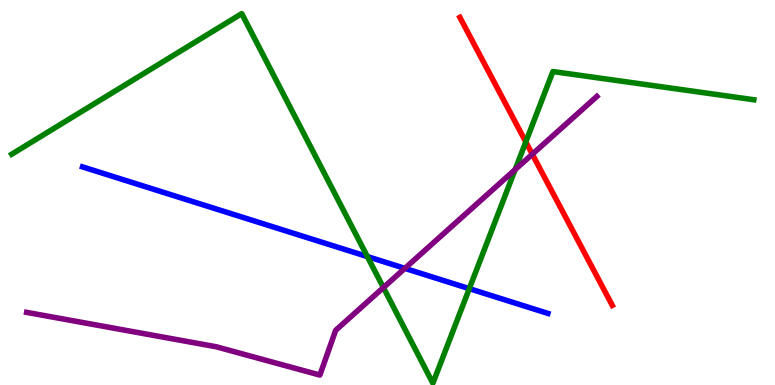[{'lines': ['blue', 'red'], 'intersections': []}, {'lines': ['green', 'red'], 'intersections': [{'x': 6.78, 'y': 6.31}]}, {'lines': ['purple', 'red'], 'intersections': [{'x': 6.87, 'y': 5.99}]}, {'lines': ['blue', 'green'], 'intersections': [{'x': 4.74, 'y': 3.34}, {'x': 6.06, 'y': 2.5}]}, {'lines': ['blue', 'purple'], 'intersections': [{'x': 5.22, 'y': 3.03}]}, {'lines': ['green', 'purple'], 'intersections': [{'x': 4.95, 'y': 2.53}, {'x': 6.65, 'y': 5.59}]}]